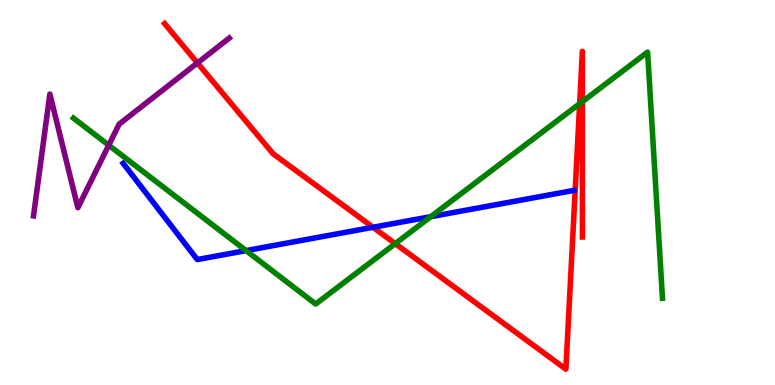[{'lines': ['blue', 'red'], 'intersections': [{'x': 4.81, 'y': 4.1}]}, {'lines': ['green', 'red'], 'intersections': [{'x': 5.1, 'y': 3.67}, {'x': 7.48, 'y': 7.31}, {'x': 7.51, 'y': 7.36}]}, {'lines': ['purple', 'red'], 'intersections': [{'x': 2.55, 'y': 8.36}]}, {'lines': ['blue', 'green'], 'intersections': [{'x': 3.17, 'y': 3.49}, {'x': 5.56, 'y': 4.37}]}, {'lines': ['blue', 'purple'], 'intersections': []}, {'lines': ['green', 'purple'], 'intersections': [{'x': 1.4, 'y': 6.23}]}]